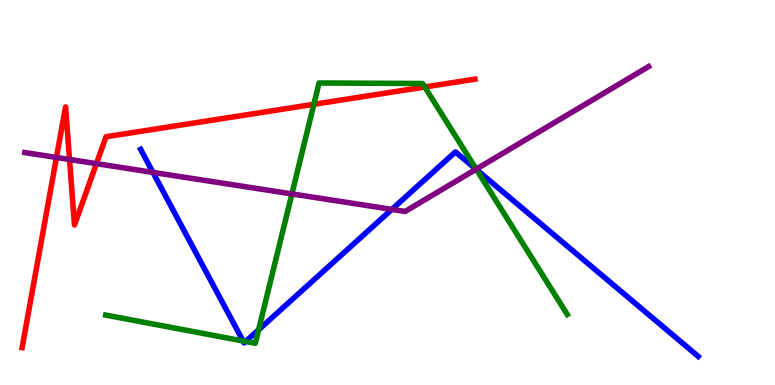[{'lines': ['blue', 'red'], 'intersections': []}, {'lines': ['green', 'red'], 'intersections': [{'x': 4.05, 'y': 7.29}, {'x': 5.48, 'y': 7.74}]}, {'lines': ['purple', 'red'], 'intersections': [{'x': 0.728, 'y': 5.91}, {'x': 0.897, 'y': 5.86}, {'x': 1.24, 'y': 5.75}]}, {'lines': ['blue', 'green'], 'intersections': [{'x': 3.14, 'y': 1.14}, {'x': 3.17, 'y': 1.13}, {'x': 3.34, 'y': 1.43}, {'x': 6.15, 'y': 5.59}]}, {'lines': ['blue', 'purple'], 'intersections': [{'x': 1.97, 'y': 5.52}, {'x': 5.06, 'y': 4.56}, {'x': 6.14, 'y': 5.6}]}, {'lines': ['green', 'purple'], 'intersections': [{'x': 3.77, 'y': 4.96}, {'x': 6.14, 'y': 5.61}]}]